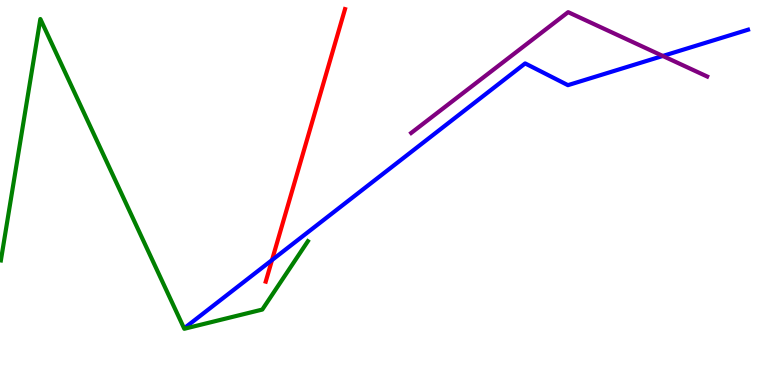[{'lines': ['blue', 'red'], 'intersections': [{'x': 3.51, 'y': 3.24}]}, {'lines': ['green', 'red'], 'intersections': []}, {'lines': ['purple', 'red'], 'intersections': []}, {'lines': ['blue', 'green'], 'intersections': []}, {'lines': ['blue', 'purple'], 'intersections': [{'x': 8.55, 'y': 8.55}]}, {'lines': ['green', 'purple'], 'intersections': []}]